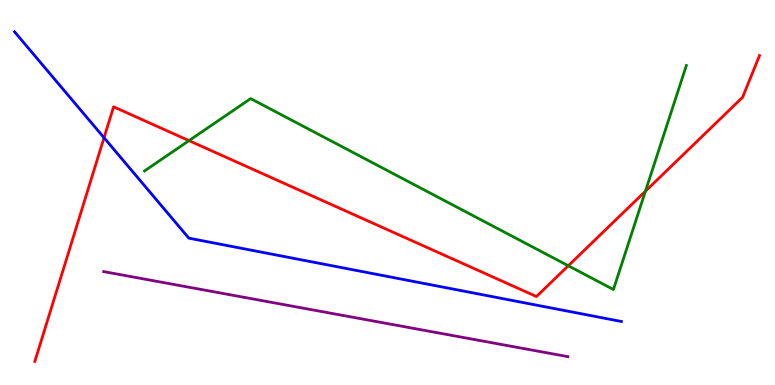[{'lines': ['blue', 'red'], 'intersections': [{'x': 1.34, 'y': 6.42}]}, {'lines': ['green', 'red'], 'intersections': [{'x': 2.44, 'y': 6.35}, {'x': 7.33, 'y': 3.1}, {'x': 8.33, 'y': 5.03}]}, {'lines': ['purple', 'red'], 'intersections': []}, {'lines': ['blue', 'green'], 'intersections': []}, {'lines': ['blue', 'purple'], 'intersections': []}, {'lines': ['green', 'purple'], 'intersections': []}]